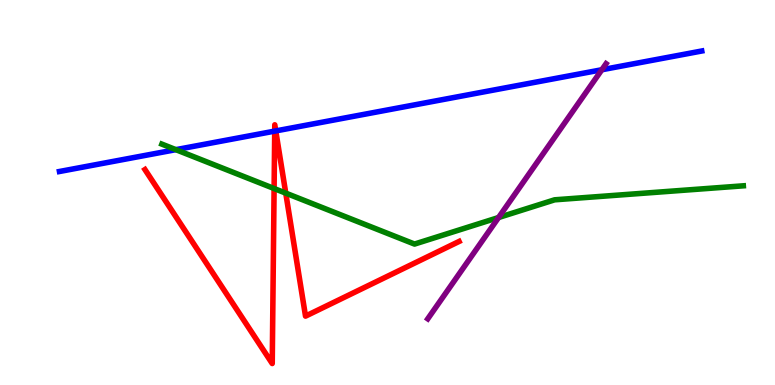[{'lines': ['blue', 'red'], 'intersections': [{'x': 3.54, 'y': 6.59}, {'x': 3.56, 'y': 6.6}]}, {'lines': ['green', 'red'], 'intersections': [{'x': 3.54, 'y': 5.1}, {'x': 3.69, 'y': 4.98}]}, {'lines': ['purple', 'red'], 'intersections': []}, {'lines': ['blue', 'green'], 'intersections': [{'x': 2.27, 'y': 6.11}]}, {'lines': ['blue', 'purple'], 'intersections': [{'x': 7.77, 'y': 8.19}]}, {'lines': ['green', 'purple'], 'intersections': [{'x': 6.43, 'y': 4.35}]}]